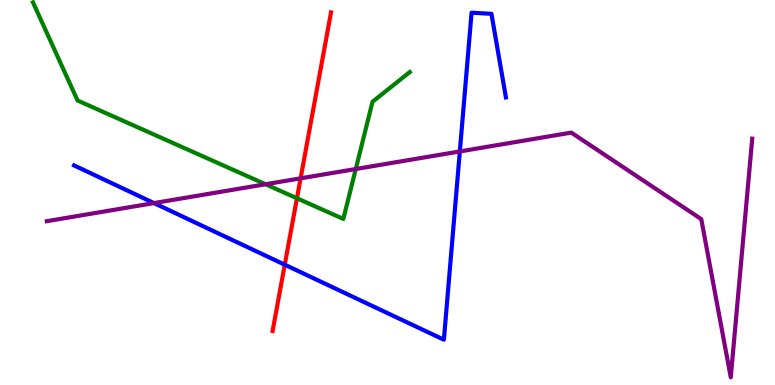[{'lines': ['blue', 'red'], 'intersections': [{'x': 3.67, 'y': 3.12}]}, {'lines': ['green', 'red'], 'intersections': [{'x': 3.83, 'y': 4.85}]}, {'lines': ['purple', 'red'], 'intersections': [{'x': 3.88, 'y': 5.37}]}, {'lines': ['blue', 'green'], 'intersections': []}, {'lines': ['blue', 'purple'], 'intersections': [{'x': 1.99, 'y': 4.73}, {'x': 5.93, 'y': 6.07}]}, {'lines': ['green', 'purple'], 'intersections': [{'x': 3.43, 'y': 5.21}, {'x': 4.59, 'y': 5.61}]}]